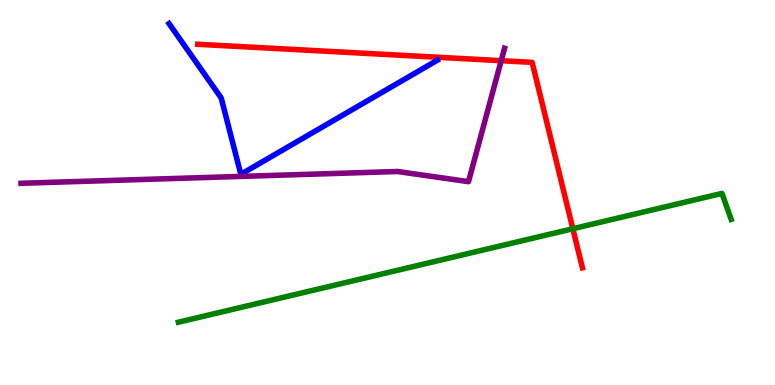[{'lines': ['blue', 'red'], 'intersections': []}, {'lines': ['green', 'red'], 'intersections': [{'x': 7.39, 'y': 4.06}]}, {'lines': ['purple', 'red'], 'intersections': [{'x': 6.47, 'y': 8.42}]}, {'lines': ['blue', 'green'], 'intersections': []}, {'lines': ['blue', 'purple'], 'intersections': []}, {'lines': ['green', 'purple'], 'intersections': []}]